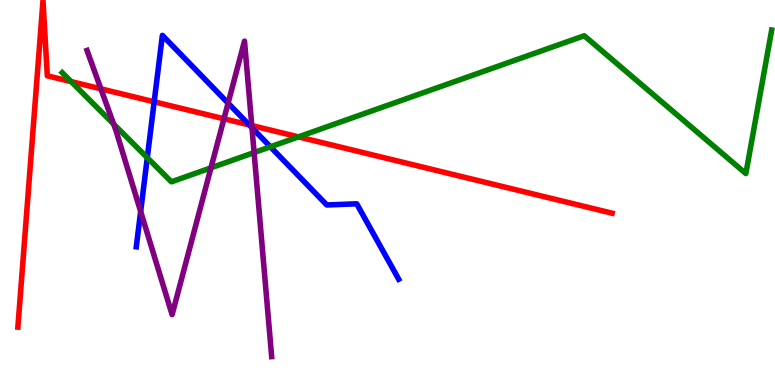[{'lines': ['blue', 'red'], 'intersections': [{'x': 1.99, 'y': 7.36}, {'x': 3.22, 'y': 6.76}]}, {'lines': ['green', 'red'], 'intersections': [{'x': 0.918, 'y': 7.88}, {'x': 3.85, 'y': 6.44}]}, {'lines': ['purple', 'red'], 'intersections': [{'x': 1.3, 'y': 7.69}, {'x': 2.89, 'y': 6.92}, {'x': 3.25, 'y': 6.74}]}, {'lines': ['blue', 'green'], 'intersections': [{'x': 1.9, 'y': 5.9}, {'x': 3.49, 'y': 6.19}]}, {'lines': ['blue', 'purple'], 'intersections': [{'x': 1.81, 'y': 4.51}, {'x': 2.94, 'y': 7.32}, {'x': 3.25, 'y': 6.68}]}, {'lines': ['green', 'purple'], 'intersections': [{'x': 1.47, 'y': 6.78}, {'x': 2.72, 'y': 5.64}, {'x': 3.28, 'y': 6.04}]}]